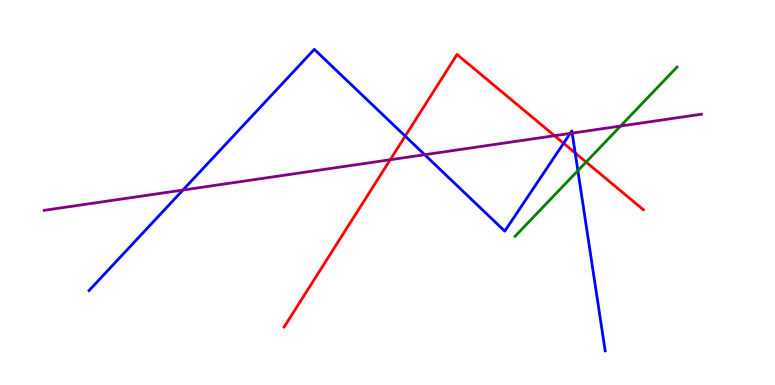[{'lines': ['blue', 'red'], 'intersections': [{'x': 5.23, 'y': 6.46}, {'x': 7.27, 'y': 6.28}, {'x': 7.42, 'y': 6.03}]}, {'lines': ['green', 'red'], 'intersections': [{'x': 7.56, 'y': 5.79}]}, {'lines': ['purple', 'red'], 'intersections': [{'x': 5.04, 'y': 5.85}, {'x': 7.15, 'y': 6.48}]}, {'lines': ['blue', 'green'], 'intersections': [{'x': 7.46, 'y': 5.57}]}, {'lines': ['blue', 'purple'], 'intersections': [{'x': 2.36, 'y': 5.06}, {'x': 5.48, 'y': 5.98}, {'x': 7.36, 'y': 6.53}, {'x': 7.38, 'y': 6.54}]}, {'lines': ['green', 'purple'], 'intersections': [{'x': 8.01, 'y': 6.73}]}]